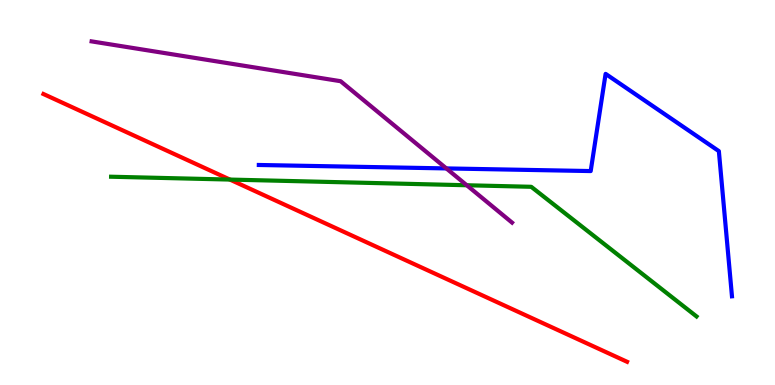[{'lines': ['blue', 'red'], 'intersections': []}, {'lines': ['green', 'red'], 'intersections': [{'x': 2.97, 'y': 5.34}]}, {'lines': ['purple', 'red'], 'intersections': []}, {'lines': ['blue', 'green'], 'intersections': []}, {'lines': ['blue', 'purple'], 'intersections': [{'x': 5.76, 'y': 5.63}]}, {'lines': ['green', 'purple'], 'intersections': [{'x': 6.02, 'y': 5.19}]}]